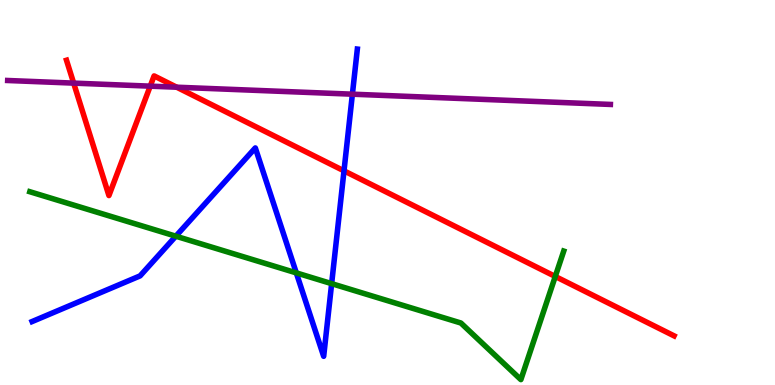[{'lines': ['blue', 'red'], 'intersections': [{'x': 4.44, 'y': 5.56}]}, {'lines': ['green', 'red'], 'intersections': [{'x': 7.16, 'y': 2.82}]}, {'lines': ['purple', 'red'], 'intersections': [{'x': 0.951, 'y': 7.84}, {'x': 1.94, 'y': 7.76}, {'x': 2.28, 'y': 7.73}]}, {'lines': ['blue', 'green'], 'intersections': [{'x': 2.27, 'y': 3.87}, {'x': 3.82, 'y': 2.91}, {'x': 4.28, 'y': 2.63}]}, {'lines': ['blue', 'purple'], 'intersections': [{'x': 4.55, 'y': 7.55}]}, {'lines': ['green', 'purple'], 'intersections': []}]